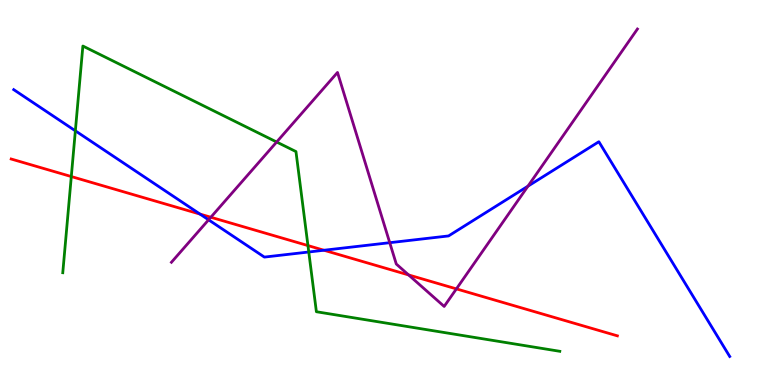[{'lines': ['blue', 'red'], 'intersections': [{'x': 2.58, 'y': 4.44}, {'x': 4.18, 'y': 3.5}]}, {'lines': ['green', 'red'], 'intersections': [{'x': 0.92, 'y': 5.41}, {'x': 3.97, 'y': 3.62}]}, {'lines': ['purple', 'red'], 'intersections': [{'x': 2.72, 'y': 4.36}, {'x': 5.27, 'y': 2.86}, {'x': 5.89, 'y': 2.5}]}, {'lines': ['blue', 'green'], 'intersections': [{'x': 0.972, 'y': 6.6}, {'x': 3.98, 'y': 3.45}]}, {'lines': ['blue', 'purple'], 'intersections': [{'x': 2.69, 'y': 4.29}, {'x': 5.03, 'y': 3.7}, {'x': 6.81, 'y': 5.16}]}, {'lines': ['green', 'purple'], 'intersections': [{'x': 3.57, 'y': 6.31}]}]